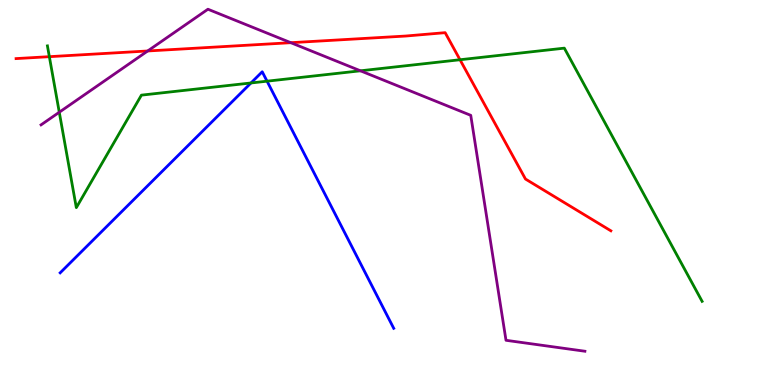[{'lines': ['blue', 'red'], 'intersections': []}, {'lines': ['green', 'red'], 'intersections': [{'x': 0.637, 'y': 8.53}, {'x': 5.94, 'y': 8.45}]}, {'lines': ['purple', 'red'], 'intersections': [{'x': 1.91, 'y': 8.68}, {'x': 3.75, 'y': 8.89}]}, {'lines': ['blue', 'green'], 'intersections': [{'x': 3.24, 'y': 7.85}, {'x': 3.45, 'y': 7.89}]}, {'lines': ['blue', 'purple'], 'intersections': []}, {'lines': ['green', 'purple'], 'intersections': [{'x': 0.765, 'y': 7.08}, {'x': 4.65, 'y': 8.16}]}]